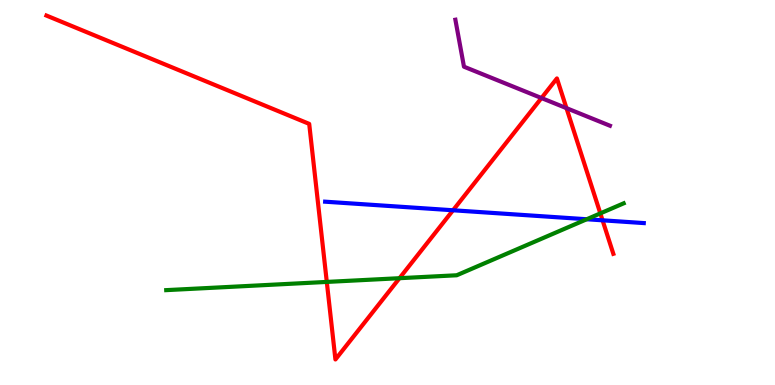[{'lines': ['blue', 'red'], 'intersections': [{'x': 5.85, 'y': 4.54}, {'x': 7.78, 'y': 4.28}]}, {'lines': ['green', 'red'], 'intersections': [{'x': 4.22, 'y': 2.68}, {'x': 5.15, 'y': 2.77}, {'x': 7.75, 'y': 4.46}]}, {'lines': ['purple', 'red'], 'intersections': [{'x': 6.99, 'y': 7.45}, {'x': 7.31, 'y': 7.19}]}, {'lines': ['blue', 'green'], 'intersections': [{'x': 7.57, 'y': 4.31}]}, {'lines': ['blue', 'purple'], 'intersections': []}, {'lines': ['green', 'purple'], 'intersections': []}]